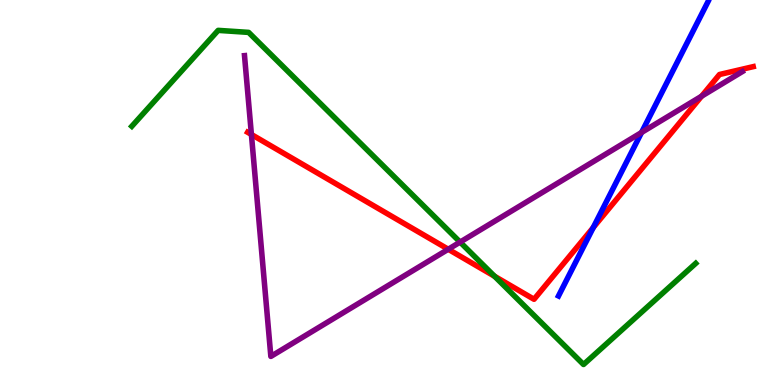[{'lines': ['blue', 'red'], 'intersections': [{'x': 7.66, 'y': 4.09}]}, {'lines': ['green', 'red'], 'intersections': [{'x': 6.38, 'y': 2.83}]}, {'lines': ['purple', 'red'], 'intersections': [{'x': 3.24, 'y': 6.51}, {'x': 5.78, 'y': 3.53}, {'x': 9.05, 'y': 7.5}]}, {'lines': ['blue', 'green'], 'intersections': []}, {'lines': ['blue', 'purple'], 'intersections': [{'x': 8.28, 'y': 6.56}]}, {'lines': ['green', 'purple'], 'intersections': [{'x': 5.94, 'y': 3.71}]}]